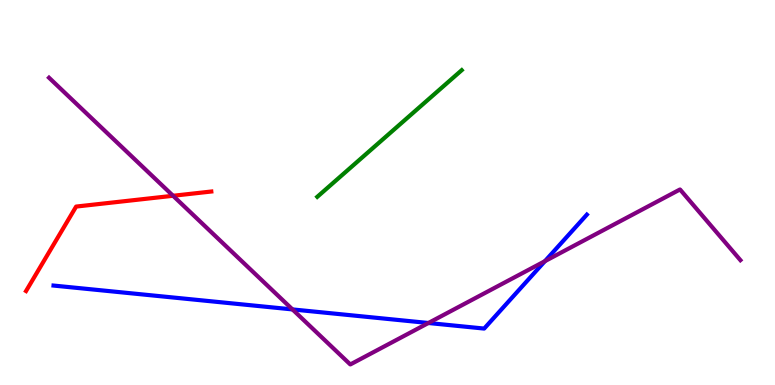[{'lines': ['blue', 'red'], 'intersections': []}, {'lines': ['green', 'red'], 'intersections': []}, {'lines': ['purple', 'red'], 'intersections': [{'x': 2.23, 'y': 4.91}]}, {'lines': ['blue', 'green'], 'intersections': []}, {'lines': ['blue', 'purple'], 'intersections': [{'x': 3.77, 'y': 1.96}, {'x': 5.53, 'y': 1.61}, {'x': 7.03, 'y': 3.22}]}, {'lines': ['green', 'purple'], 'intersections': []}]